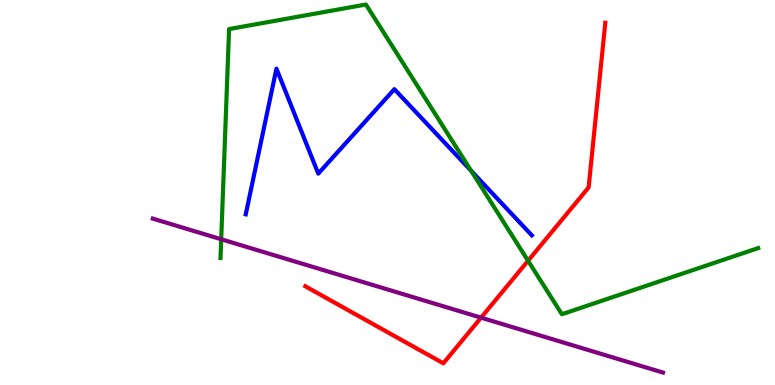[{'lines': ['blue', 'red'], 'intersections': []}, {'lines': ['green', 'red'], 'intersections': [{'x': 6.81, 'y': 3.23}]}, {'lines': ['purple', 'red'], 'intersections': [{'x': 6.21, 'y': 1.75}]}, {'lines': ['blue', 'green'], 'intersections': [{'x': 6.08, 'y': 5.56}]}, {'lines': ['blue', 'purple'], 'intersections': []}, {'lines': ['green', 'purple'], 'intersections': [{'x': 2.85, 'y': 3.79}]}]